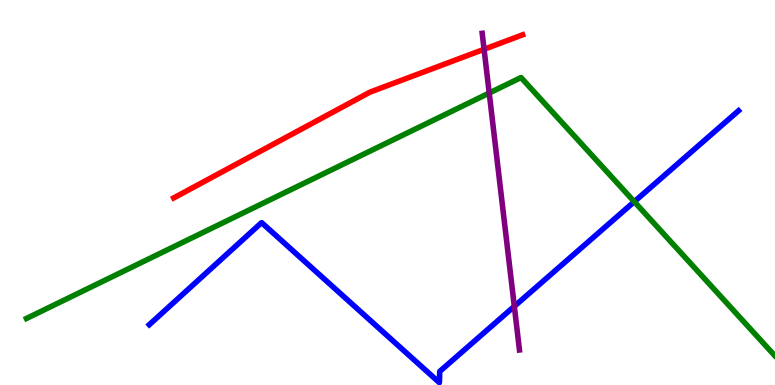[{'lines': ['blue', 'red'], 'intersections': []}, {'lines': ['green', 'red'], 'intersections': []}, {'lines': ['purple', 'red'], 'intersections': [{'x': 6.25, 'y': 8.72}]}, {'lines': ['blue', 'green'], 'intersections': [{'x': 8.18, 'y': 4.76}]}, {'lines': ['blue', 'purple'], 'intersections': [{'x': 6.64, 'y': 2.04}]}, {'lines': ['green', 'purple'], 'intersections': [{'x': 6.31, 'y': 7.58}]}]